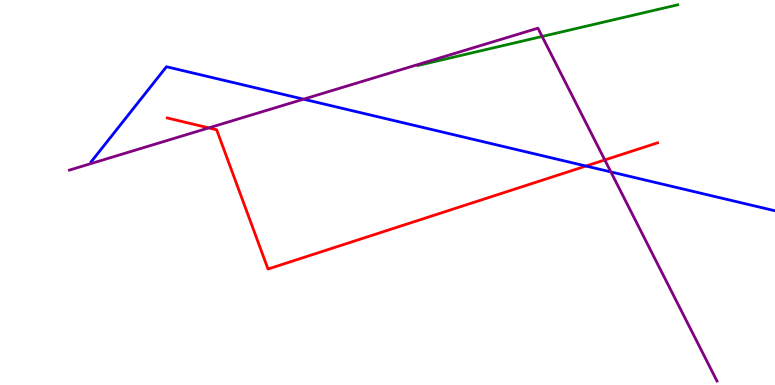[{'lines': ['blue', 'red'], 'intersections': [{'x': 7.56, 'y': 5.69}]}, {'lines': ['green', 'red'], 'intersections': []}, {'lines': ['purple', 'red'], 'intersections': [{'x': 2.69, 'y': 6.68}, {'x': 7.8, 'y': 5.85}]}, {'lines': ['blue', 'green'], 'intersections': []}, {'lines': ['blue', 'purple'], 'intersections': [{'x': 3.92, 'y': 7.42}, {'x': 7.88, 'y': 5.53}]}, {'lines': ['green', 'purple'], 'intersections': [{'x': 7.0, 'y': 9.05}]}]